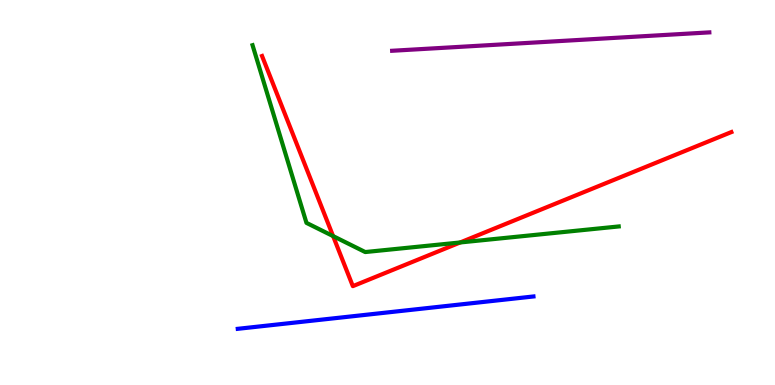[{'lines': ['blue', 'red'], 'intersections': []}, {'lines': ['green', 'red'], 'intersections': [{'x': 4.3, 'y': 3.87}, {'x': 5.94, 'y': 3.7}]}, {'lines': ['purple', 'red'], 'intersections': []}, {'lines': ['blue', 'green'], 'intersections': []}, {'lines': ['blue', 'purple'], 'intersections': []}, {'lines': ['green', 'purple'], 'intersections': []}]